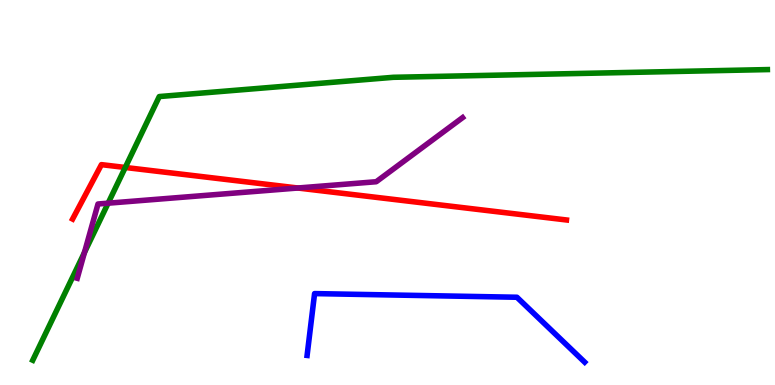[{'lines': ['blue', 'red'], 'intersections': []}, {'lines': ['green', 'red'], 'intersections': [{'x': 1.62, 'y': 5.65}]}, {'lines': ['purple', 'red'], 'intersections': [{'x': 3.84, 'y': 5.12}]}, {'lines': ['blue', 'green'], 'intersections': []}, {'lines': ['blue', 'purple'], 'intersections': []}, {'lines': ['green', 'purple'], 'intersections': [{'x': 1.09, 'y': 3.44}, {'x': 1.4, 'y': 4.72}]}]